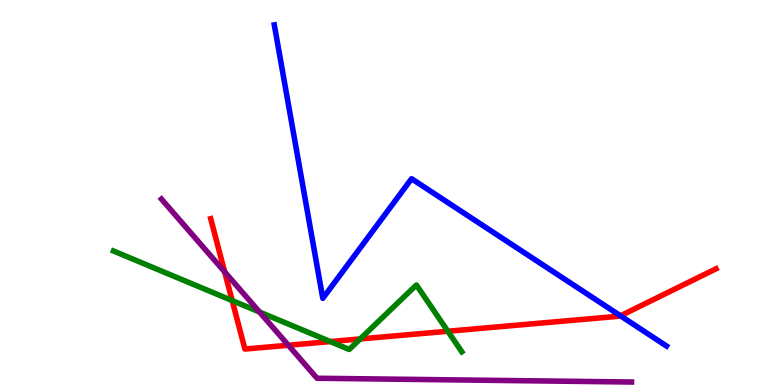[{'lines': ['blue', 'red'], 'intersections': [{'x': 8.01, 'y': 1.8}]}, {'lines': ['green', 'red'], 'intersections': [{'x': 3.0, 'y': 2.19}, {'x': 4.26, 'y': 1.13}, {'x': 4.65, 'y': 1.2}, {'x': 5.78, 'y': 1.4}]}, {'lines': ['purple', 'red'], 'intersections': [{'x': 2.9, 'y': 2.94}, {'x': 3.72, 'y': 1.03}]}, {'lines': ['blue', 'green'], 'intersections': []}, {'lines': ['blue', 'purple'], 'intersections': []}, {'lines': ['green', 'purple'], 'intersections': [{'x': 3.35, 'y': 1.9}]}]